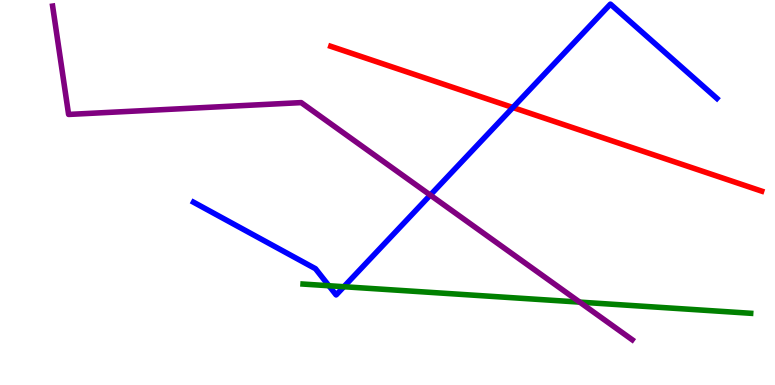[{'lines': ['blue', 'red'], 'intersections': [{'x': 6.62, 'y': 7.21}]}, {'lines': ['green', 'red'], 'intersections': []}, {'lines': ['purple', 'red'], 'intersections': []}, {'lines': ['blue', 'green'], 'intersections': [{'x': 4.24, 'y': 2.58}, {'x': 4.44, 'y': 2.55}]}, {'lines': ['blue', 'purple'], 'intersections': [{'x': 5.55, 'y': 4.93}]}, {'lines': ['green', 'purple'], 'intersections': [{'x': 7.48, 'y': 2.15}]}]